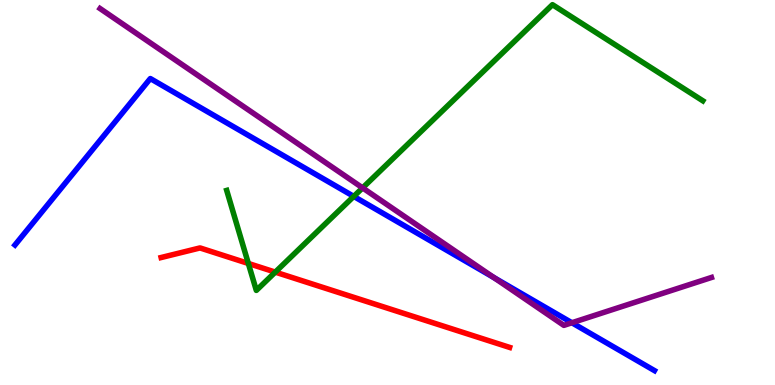[{'lines': ['blue', 'red'], 'intersections': []}, {'lines': ['green', 'red'], 'intersections': [{'x': 3.2, 'y': 3.16}, {'x': 3.55, 'y': 2.93}]}, {'lines': ['purple', 'red'], 'intersections': []}, {'lines': ['blue', 'green'], 'intersections': [{'x': 4.56, 'y': 4.9}]}, {'lines': ['blue', 'purple'], 'intersections': [{'x': 6.37, 'y': 2.79}, {'x': 7.38, 'y': 1.62}]}, {'lines': ['green', 'purple'], 'intersections': [{'x': 4.68, 'y': 5.12}]}]